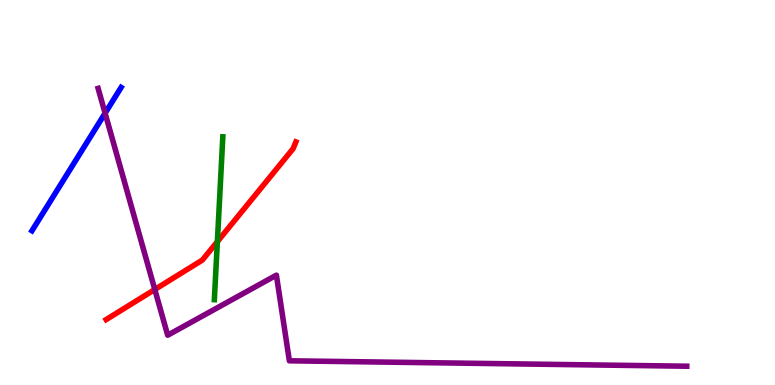[{'lines': ['blue', 'red'], 'intersections': []}, {'lines': ['green', 'red'], 'intersections': [{'x': 2.8, 'y': 3.72}]}, {'lines': ['purple', 'red'], 'intersections': [{'x': 2.0, 'y': 2.48}]}, {'lines': ['blue', 'green'], 'intersections': []}, {'lines': ['blue', 'purple'], 'intersections': [{'x': 1.36, 'y': 7.06}]}, {'lines': ['green', 'purple'], 'intersections': []}]